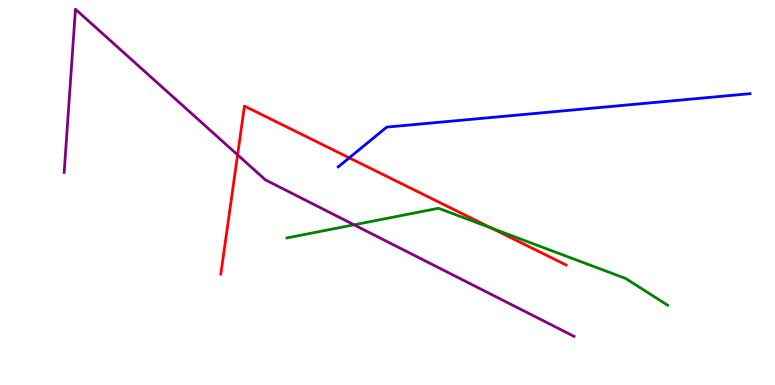[{'lines': ['blue', 'red'], 'intersections': [{'x': 4.51, 'y': 5.9}]}, {'lines': ['green', 'red'], 'intersections': [{'x': 6.34, 'y': 4.07}]}, {'lines': ['purple', 'red'], 'intersections': [{'x': 3.07, 'y': 5.98}]}, {'lines': ['blue', 'green'], 'intersections': []}, {'lines': ['blue', 'purple'], 'intersections': []}, {'lines': ['green', 'purple'], 'intersections': [{'x': 4.57, 'y': 4.16}]}]